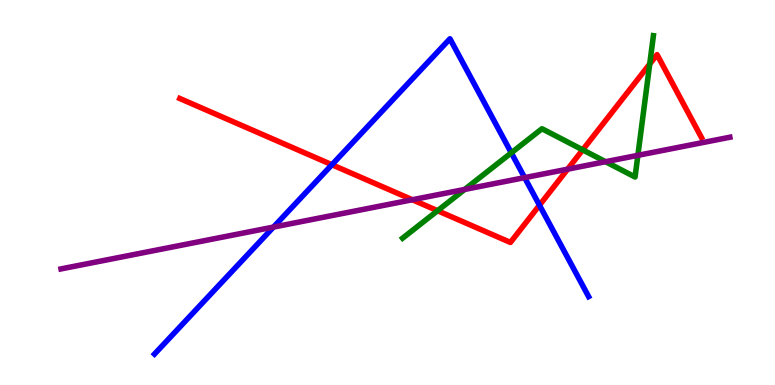[{'lines': ['blue', 'red'], 'intersections': [{'x': 4.28, 'y': 5.72}, {'x': 6.96, 'y': 4.67}]}, {'lines': ['green', 'red'], 'intersections': [{'x': 5.65, 'y': 4.53}, {'x': 7.52, 'y': 6.11}, {'x': 8.38, 'y': 8.34}]}, {'lines': ['purple', 'red'], 'intersections': [{'x': 5.32, 'y': 4.81}, {'x': 7.32, 'y': 5.61}]}, {'lines': ['blue', 'green'], 'intersections': [{'x': 6.6, 'y': 6.03}]}, {'lines': ['blue', 'purple'], 'intersections': [{'x': 3.53, 'y': 4.1}, {'x': 6.77, 'y': 5.39}]}, {'lines': ['green', 'purple'], 'intersections': [{'x': 6.0, 'y': 5.08}, {'x': 7.81, 'y': 5.8}, {'x': 8.23, 'y': 5.97}]}]